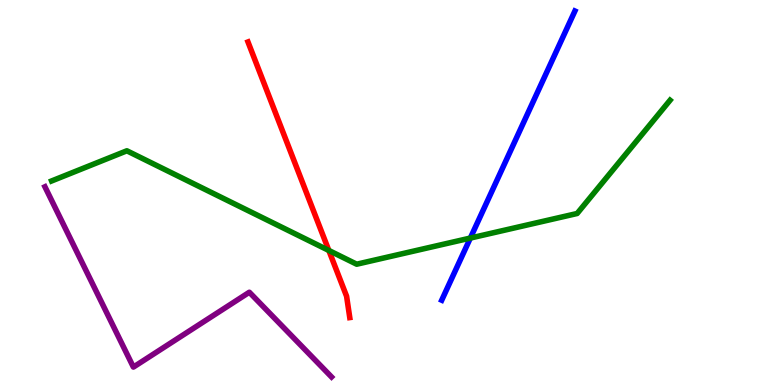[{'lines': ['blue', 'red'], 'intersections': []}, {'lines': ['green', 'red'], 'intersections': [{'x': 4.24, 'y': 3.49}]}, {'lines': ['purple', 'red'], 'intersections': []}, {'lines': ['blue', 'green'], 'intersections': [{'x': 6.07, 'y': 3.82}]}, {'lines': ['blue', 'purple'], 'intersections': []}, {'lines': ['green', 'purple'], 'intersections': []}]